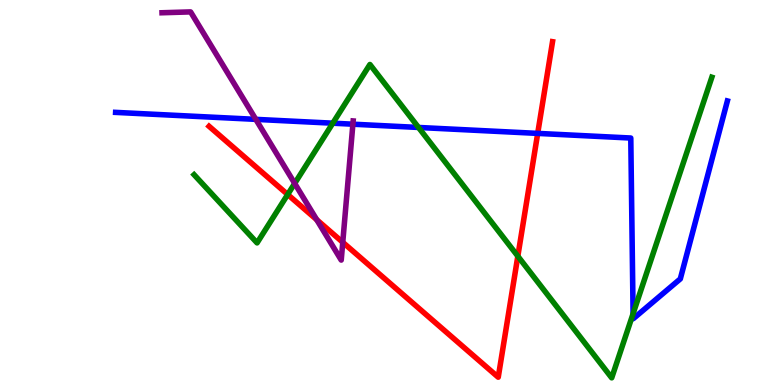[{'lines': ['blue', 'red'], 'intersections': [{'x': 6.94, 'y': 6.54}]}, {'lines': ['green', 'red'], 'intersections': [{'x': 3.71, 'y': 4.95}, {'x': 6.68, 'y': 3.35}]}, {'lines': ['purple', 'red'], 'intersections': [{'x': 4.09, 'y': 4.29}, {'x': 4.42, 'y': 3.71}]}, {'lines': ['blue', 'green'], 'intersections': [{'x': 4.29, 'y': 6.8}, {'x': 5.4, 'y': 6.69}, {'x': 8.17, 'y': 1.85}]}, {'lines': ['blue', 'purple'], 'intersections': [{'x': 3.3, 'y': 6.9}, {'x': 4.55, 'y': 6.77}]}, {'lines': ['green', 'purple'], 'intersections': [{'x': 3.8, 'y': 5.24}]}]